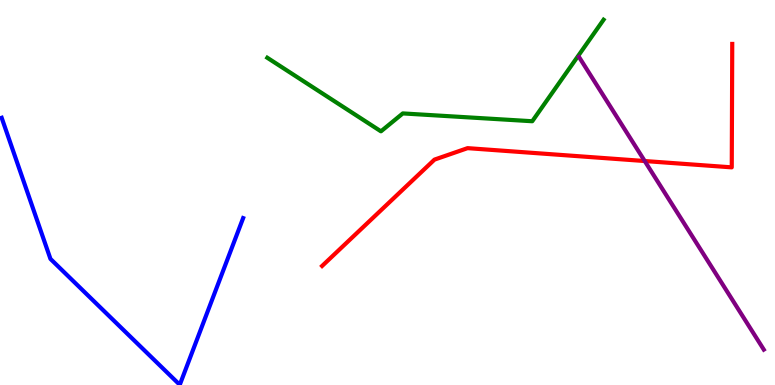[{'lines': ['blue', 'red'], 'intersections': []}, {'lines': ['green', 'red'], 'intersections': []}, {'lines': ['purple', 'red'], 'intersections': [{'x': 8.32, 'y': 5.82}]}, {'lines': ['blue', 'green'], 'intersections': []}, {'lines': ['blue', 'purple'], 'intersections': []}, {'lines': ['green', 'purple'], 'intersections': []}]